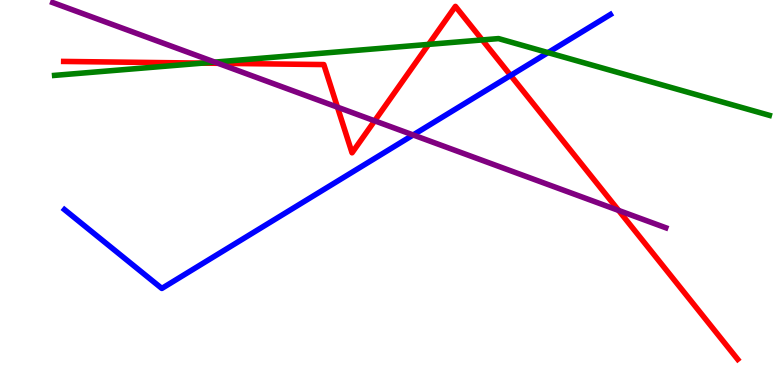[{'lines': ['blue', 'red'], 'intersections': [{'x': 6.59, 'y': 8.04}]}, {'lines': ['green', 'red'], 'intersections': [{'x': 2.61, 'y': 8.36}, {'x': 5.53, 'y': 8.85}, {'x': 6.22, 'y': 8.96}]}, {'lines': ['purple', 'red'], 'intersections': [{'x': 2.81, 'y': 8.36}, {'x': 4.35, 'y': 7.22}, {'x': 4.83, 'y': 6.86}, {'x': 7.98, 'y': 4.53}]}, {'lines': ['blue', 'green'], 'intersections': [{'x': 7.07, 'y': 8.63}]}, {'lines': ['blue', 'purple'], 'intersections': [{'x': 5.33, 'y': 6.49}]}, {'lines': ['green', 'purple'], 'intersections': [{'x': 2.77, 'y': 8.39}]}]